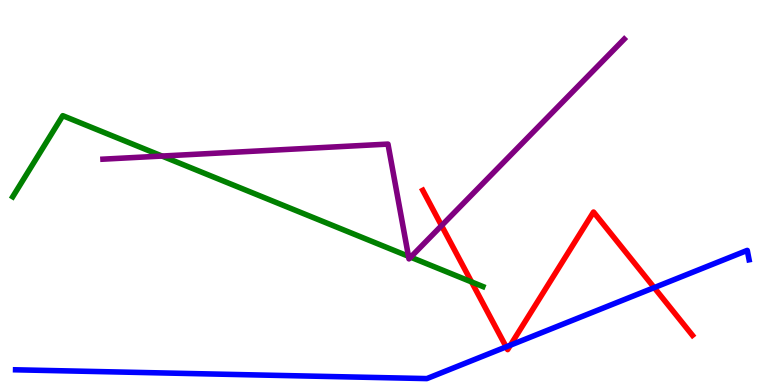[{'lines': ['blue', 'red'], 'intersections': [{'x': 6.53, 'y': 0.991}, {'x': 6.59, 'y': 1.03}, {'x': 8.44, 'y': 2.53}]}, {'lines': ['green', 'red'], 'intersections': [{'x': 6.08, 'y': 2.68}]}, {'lines': ['purple', 'red'], 'intersections': [{'x': 5.7, 'y': 4.14}]}, {'lines': ['blue', 'green'], 'intersections': []}, {'lines': ['blue', 'purple'], 'intersections': []}, {'lines': ['green', 'purple'], 'intersections': [{'x': 2.09, 'y': 5.95}, {'x': 5.27, 'y': 3.34}, {'x': 5.3, 'y': 3.32}]}]